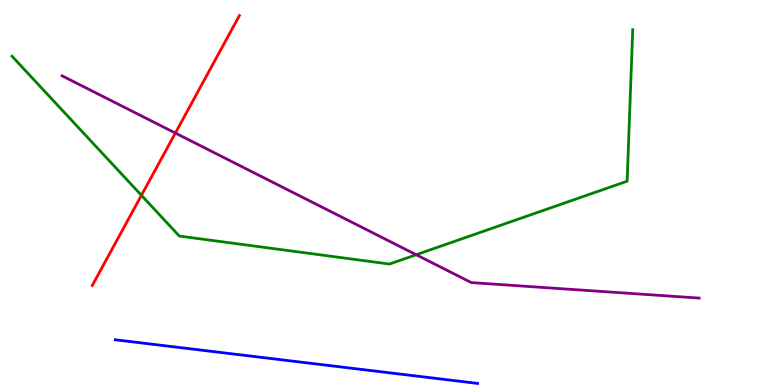[{'lines': ['blue', 'red'], 'intersections': []}, {'lines': ['green', 'red'], 'intersections': [{'x': 1.82, 'y': 4.93}]}, {'lines': ['purple', 'red'], 'intersections': [{'x': 2.26, 'y': 6.54}]}, {'lines': ['blue', 'green'], 'intersections': []}, {'lines': ['blue', 'purple'], 'intersections': []}, {'lines': ['green', 'purple'], 'intersections': [{'x': 5.37, 'y': 3.38}]}]